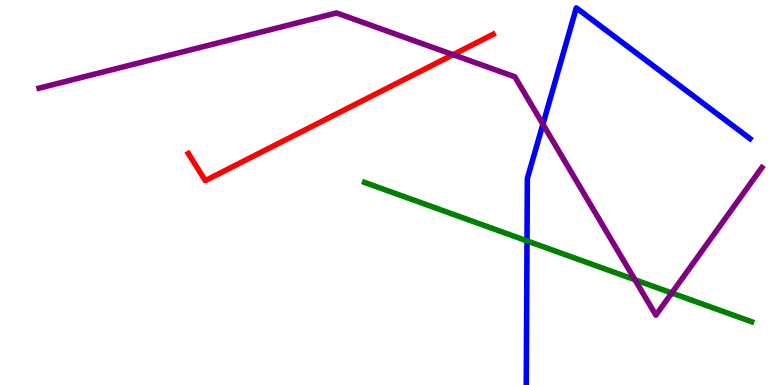[{'lines': ['blue', 'red'], 'intersections': []}, {'lines': ['green', 'red'], 'intersections': []}, {'lines': ['purple', 'red'], 'intersections': [{'x': 5.85, 'y': 8.58}]}, {'lines': ['blue', 'green'], 'intersections': [{'x': 6.8, 'y': 3.74}]}, {'lines': ['blue', 'purple'], 'intersections': [{'x': 7.01, 'y': 6.77}]}, {'lines': ['green', 'purple'], 'intersections': [{'x': 8.19, 'y': 2.73}, {'x': 8.67, 'y': 2.39}]}]